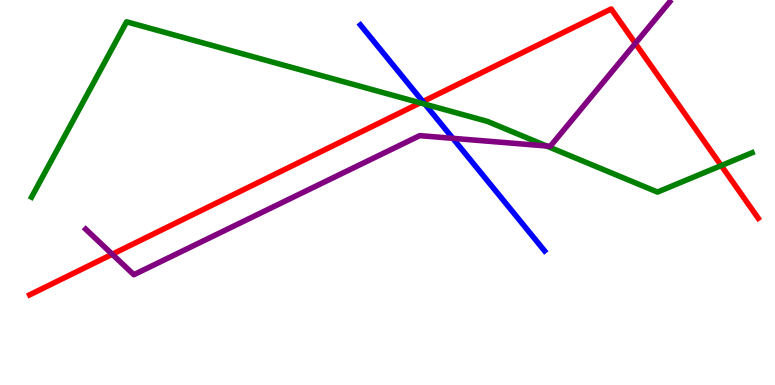[{'lines': ['blue', 'red'], 'intersections': [{'x': 5.46, 'y': 7.36}]}, {'lines': ['green', 'red'], 'intersections': [{'x': 5.42, 'y': 7.33}, {'x': 9.31, 'y': 5.7}]}, {'lines': ['purple', 'red'], 'intersections': [{'x': 1.45, 'y': 3.4}, {'x': 8.2, 'y': 8.87}]}, {'lines': ['blue', 'green'], 'intersections': [{'x': 5.48, 'y': 7.29}]}, {'lines': ['blue', 'purple'], 'intersections': [{'x': 5.84, 'y': 6.41}]}, {'lines': ['green', 'purple'], 'intersections': [{'x': 7.05, 'y': 6.21}]}]